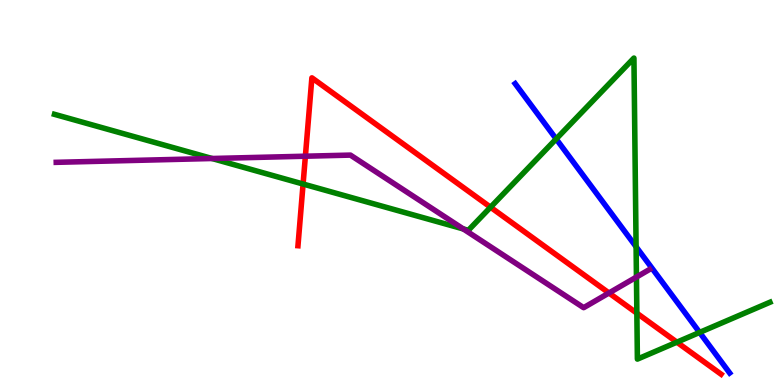[{'lines': ['blue', 'red'], 'intersections': []}, {'lines': ['green', 'red'], 'intersections': [{'x': 3.91, 'y': 5.22}, {'x': 6.33, 'y': 4.62}, {'x': 8.22, 'y': 1.87}, {'x': 8.73, 'y': 1.11}]}, {'lines': ['purple', 'red'], 'intersections': [{'x': 3.94, 'y': 5.94}, {'x': 7.86, 'y': 2.39}]}, {'lines': ['blue', 'green'], 'intersections': [{'x': 7.18, 'y': 6.39}, {'x': 8.21, 'y': 3.59}, {'x': 9.03, 'y': 1.37}]}, {'lines': ['blue', 'purple'], 'intersections': []}, {'lines': ['green', 'purple'], 'intersections': [{'x': 2.74, 'y': 5.88}, {'x': 5.98, 'y': 4.05}, {'x': 8.21, 'y': 2.8}]}]